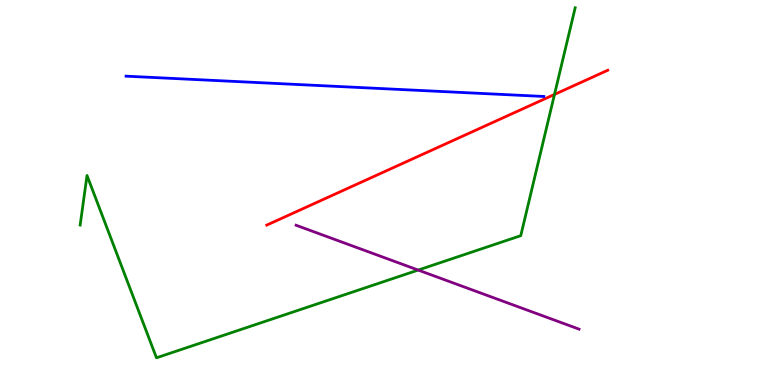[{'lines': ['blue', 'red'], 'intersections': []}, {'lines': ['green', 'red'], 'intersections': [{'x': 7.15, 'y': 7.55}]}, {'lines': ['purple', 'red'], 'intersections': []}, {'lines': ['blue', 'green'], 'intersections': []}, {'lines': ['blue', 'purple'], 'intersections': []}, {'lines': ['green', 'purple'], 'intersections': [{'x': 5.4, 'y': 2.99}]}]